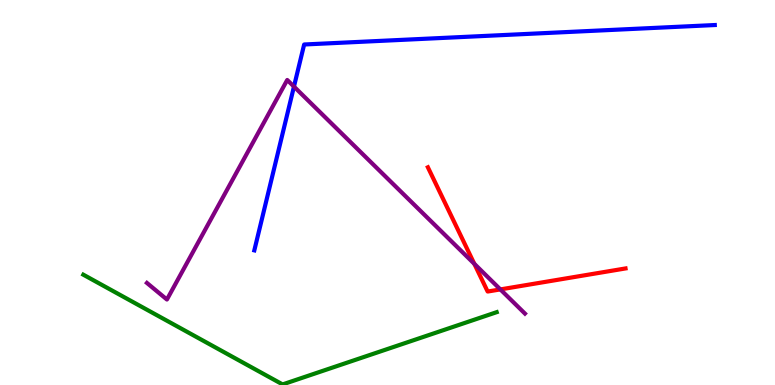[{'lines': ['blue', 'red'], 'intersections': []}, {'lines': ['green', 'red'], 'intersections': []}, {'lines': ['purple', 'red'], 'intersections': [{'x': 6.12, 'y': 3.15}, {'x': 6.46, 'y': 2.48}]}, {'lines': ['blue', 'green'], 'intersections': []}, {'lines': ['blue', 'purple'], 'intersections': [{'x': 3.79, 'y': 7.75}]}, {'lines': ['green', 'purple'], 'intersections': []}]